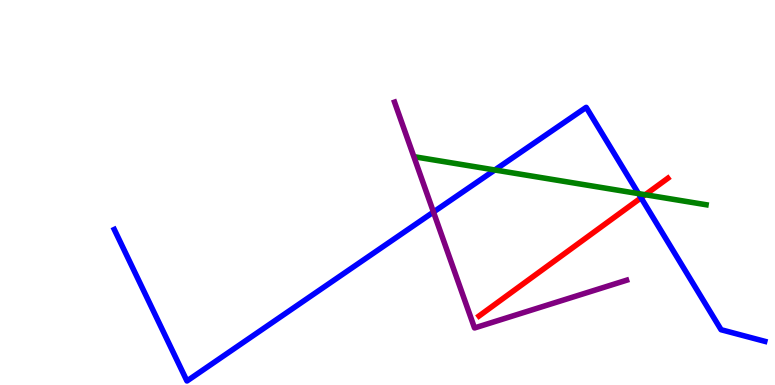[{'lines': ['blue', 'red'], 'intersections': [{'x': 8.27, 'y': 4.86}]}, {'lines': ['green', 'red'], 'intersections': [{'x': 8.33, 'y': 4.94}]}, {'lines': ['purple', 'red'], 'intersections': []}, {'lines': ['blue', 'green'], 'intersections': [{'x': 6.38, 'y': 5.58}, {'x': 8.24, 'y': 4.97}]}, {'lines': ['blue', 'purple'], 'intersections': [{'x': 5.59, 'y': 4.49}]}, {'lines': ['green', 'purple'], 'intersections': []}]